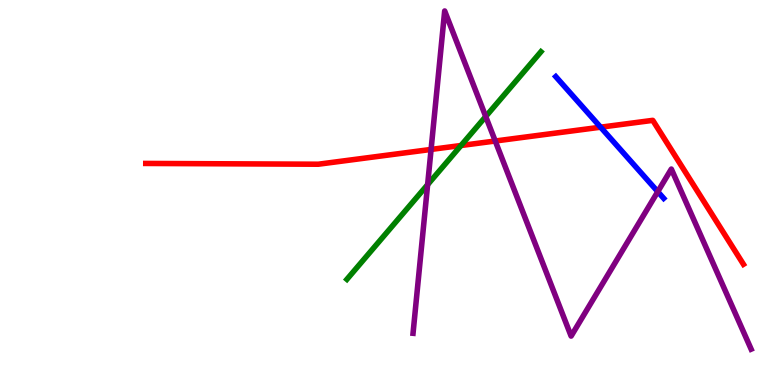[{'lines': ['blue', 'red'], 'intersections': [{'x': 7.75, 'y': 6.7}]}, {'lines': ['green', 'red'], 'intersections': [{'x': 5.95, 'y': 6.22}]}, {'lines': ['purple', 'red'], 'intersections': [{'x': 5.56, 'y': 6.12}, {'x': 6.39, 'y': 6.34}]}, {'lines': ['blue', 'green'], 'intersections': []}, {'lines': ['blue', 'purple'], 'intersections': [{'x': 8.49, 'y': 5.02}]}, {'lines': ['green', 'purple'], 'intersections': [{'x': 5.52, 'y': 5.2}, {'x': 6.27, 'y': 6.97}]}]